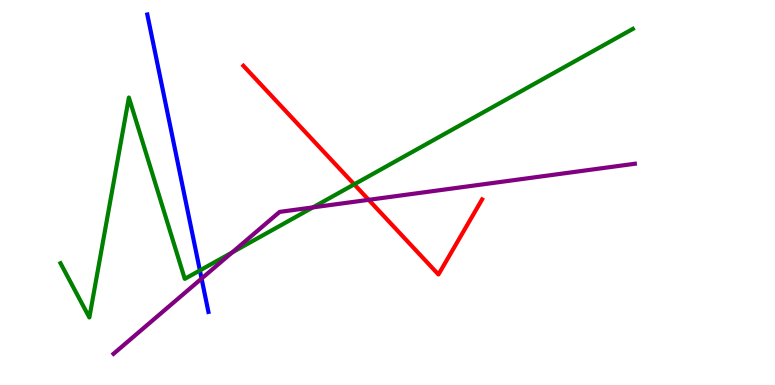[{'lines': ['blue', 'red'], 'intersections': []}, {'lines': ['green', 'red'], 'intersections': [{'x': 4.57, 'y': 5.21}]}, {'lines': ['purple', 'red'], 'intersections': [{'x': 4.76, 'y': 4.81}]}, {'lines': ['blue', 'green'], 'intersections': [{'x': 2.58, 'y': 2.98}]}, {'lines': ['blue', 'purple'], 'intersections': [{'x': 2.6, 'y': 2.76}]}, {'lines': ['green', 'purple'], 'intersections': [{'x': 3.0, 'y': 3.44}, {'x': 4.04, 'y': 4.61}]}]